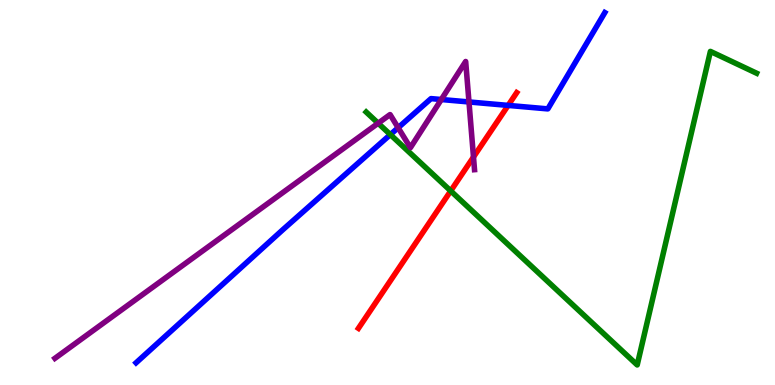[{'lines': ['blue', 'red'], 'intersections': [{'x': 6.56, 'y': 7.26}]}, {'lines': ['green', 'red'], 'intersections': [{'x': 5.82, 'y': 5.04}]}, {'lines': ['purple', 'red'], 'intersections': [{'x': 6.11, 'y': 5.92}]}, {'lines': ['blue', 'green'], 'intersections': [{'x': 5.04, 'y': 6.5}]}, {'lines': ['blue', 'purple'], 'intersections': [{'x': 5.14, 'y': 6.68}, {'x': 5.69, 'y': 7.42}, {'x': 6.05, 'y': 7.35}]}, {'lines': ['green', 'purple'], 'intersections': [{'x': 4.88, 'y': 6.8}]}]